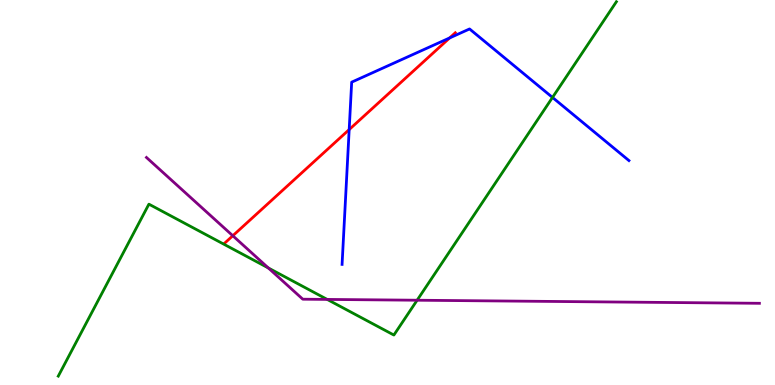[{'lines': ['blue', 'red'], 'intersections': [{'x': 4.51, 'y': 6.63}, {'x': 5.8, 'y': 9.01}]}, {'lines': ['green', 'red'], 'intersections': []}, {'lines': ['purple', 'red'], 'intersections': [{'x': 3.0, 'y': 3.88}]}, {'lines': ['blue', 'green'], 'intersections': [{'x': 7.13, 'y': 7.47}]}, {'lines': ['blue', 'purple'], 'intersections': []}, {'lines': ['green', 'purple'], 'intersections': [{'x': 3.46, 'y': 3.04}, {'x': 4.22, 'y': 2.22}, {'x': 5.38, 'y': 2.2}]}]